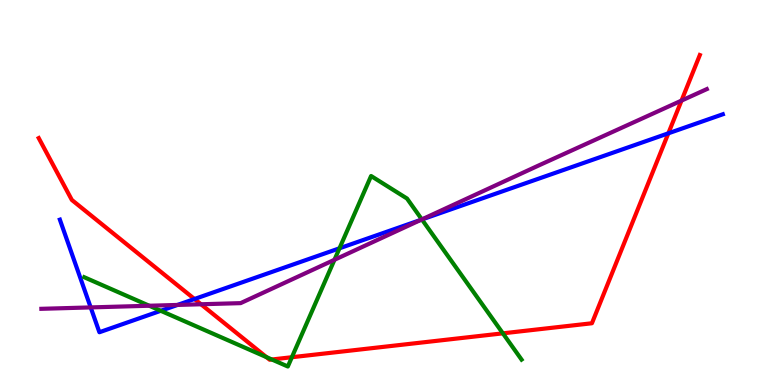[{'lines': ['blue', 'red'], 'intersections': [{'x': 2.51, 'y': 2.23}, {'x': 8.62, 'y': 6.54}]}, {'lines': ['green', 'red'], 'intersections': [{'x': 3.44, 'y': 0.724}, {'x': 3.51, 'y': 0.663}, {'x': 3.77, 'y': 0.722}, {'x': 6.49, 'y': 1.34}]}, {'lines': ['purple', 'red'], 'intersections': [{'x': 2.59, 'y': 2.1}, {'x': 8.79, 'y': 7.39}]}, {'lines': ['blue', 'green'], 'intersections': [{'x': 2.07, 'y': 1.93}, {'x': 4.38, 'y': 3.55}, {'x': 5.44, 'y': 4.3}]}, {'lines': ['blue', 'purple'], 'intersections': [{'x': 1.17, 'y': 2.02}, {'x': 2.29, 'y': 2.08}, {'x': 5.43, 'y': 4.29}]}, {'lines': ['green', 'purple'], 'intersections': [{'x': 1.93, 'y': 2.06}, {'x': 4.32, 'y': 3.25}, {'x': 5.44, 'y': 4.3}]}]